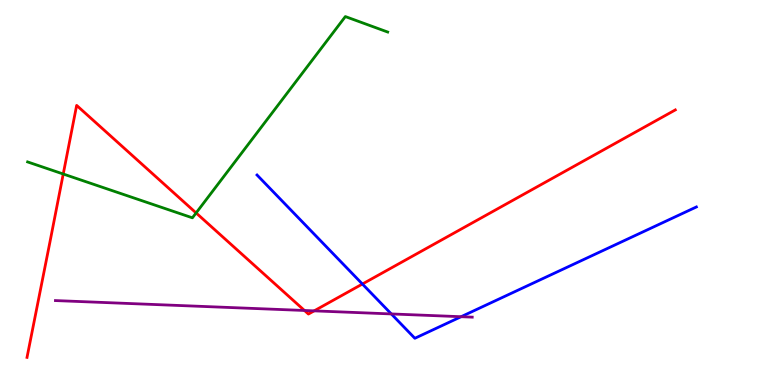[{'lines': ['blue', 'red'], 'intersections': [{'x': 4.68, 'y': 2.62}]}, {'lines': ['green', 'red'], 'intersections': [{'x': 0.816, 'y': 5.48}, {'x': 2.53, 'y': 4.47}]}, {'lines': ['purple', 'red'], 'intersections': [{'x': 3.93, 'y': 1.94}, {'x': 4.05, 'y': 1.93}]}, {'lines': ['blue', 'green'], 'intersections': []}, {'lines': ['blue', 'purple'], 'intersections': [{'x': 5.05, 'y': 1.85}, {'x': 5.95, 'y': 1.77}]}, {'lines': ['green', 'purple'], 'intersections': []}]